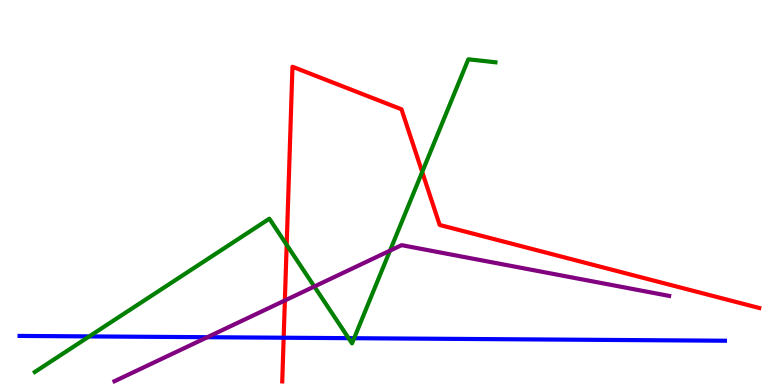[{'lines': ['blue', 'red'], 'intersections': [{'x': 3.66, 'y': 1.23}]}, {'lines': ['green', 'red'], 'intersections': [{'x': 3.7, 'y': 3.64}, {'x': 5.45, 'y': 5.53}]}, {'lines': ['purple', 'red'], 'intersections': [{'x': 3.68, 'y': 2.2}]}, {'lines': ['blue', 'green'], 'intersections': [{'x': 1.15, 'y': 1.26}, {'x': 4.5, 'y': 1.22}, {'x': 4.57, 'y': 1.22}]}, {'lines': ['blue', 'purple'], 'intersections': [{'x': 2.68, 'y': 1.24}]}, {'lines': ['green', 'purple'], 'intersections': [{'x': 4.06, 'y': 2.56}, {'x': 5.03, 'y': 3.49}]}]